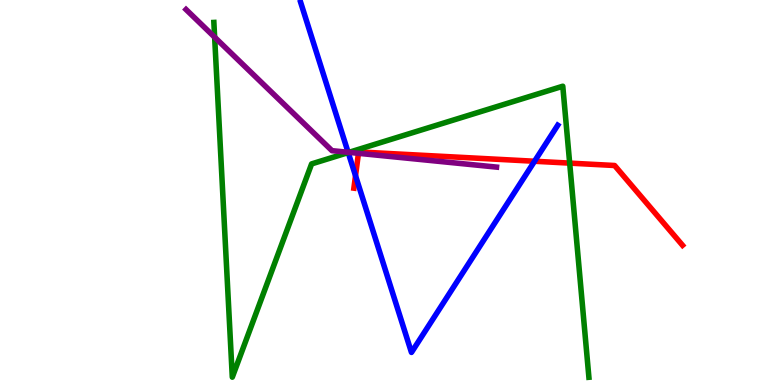[{'lines': ['blue', 'red'], 'intersections': [{'x': 4.59, 'y': 5.44}, {'x': 6.9, 'y': 5.81}]}, {'lines': ['green', 'red'], 'intersections': [{'x': 7.35, 'y': 5.76}]}, {'lines': ['purple', 'red'], 'intersections': [{'x': 4.63, 'y': 6.02}]}, {'lines': ['blue', 'green'], 'intersections': [{'x': 4.49, 'y': 6.04}]}, {'lines': ['blue', 'purple'], 'intersections': [{'x': 4.49, 'y': 6.04}]}, {'lines': ['green', 'purple'], 'intersections': [{'x': 2.77, 'y': 9.03}, {'x': 4.5, 'y': 6.04}]}]